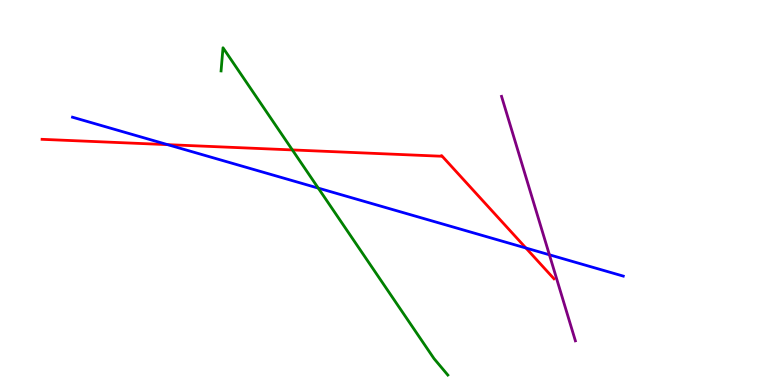[{'lines': ['blue', 'red'], 'intersections': [{'x': 2.16, 'y': 6.24}, {'x': 6.79, 'y': 3.56}]}, {'lines': ['green', 'red'], 'intersections': [{'x': 3.77, 'y': 6.11}]}, {'lines': ['purple', 'red'], 'intersections': []}, {'lines': ['blue', 'green'], 'intersections': [{'x': 4.11, 'y': 5.11}]}, {'lines': ['blue', 'purple'], 'intersections': [{'x': 7.09, 'y': 3.38}]}, {'lines': ['green', 'purple'], 'intersections': []}]